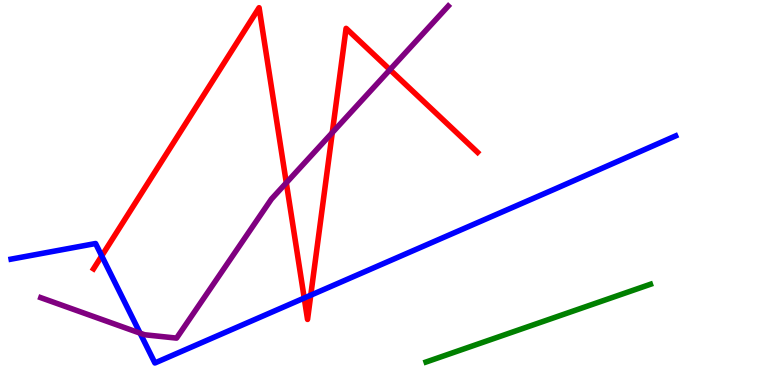[{'lines': ['blue', 'red'], 'intersections': [{'x': 1.31, 'y': 3.35}, {'x': 3.93, 'y': 2.26}, {'x': 4.01, 'y': 2.33}]}, {'lines': ['green', 'red'], 'intersections': []}, {'lines': ['purple', 'red'], 'intersections': [{'x': 3.69, 'y': 5.25}, {'x': 4.29, 'y': 6.55}, {'x': 5.03, 'y': 8.19}]}, {'lines': ['blue', 'green'], 'intersections': []}, {'lines': ['blue', 'purple'], 'intersections': [{'x': 1.81, 'y': 1.35}]}, {'lines': ['green', 'purple'], 'intersections': []}]